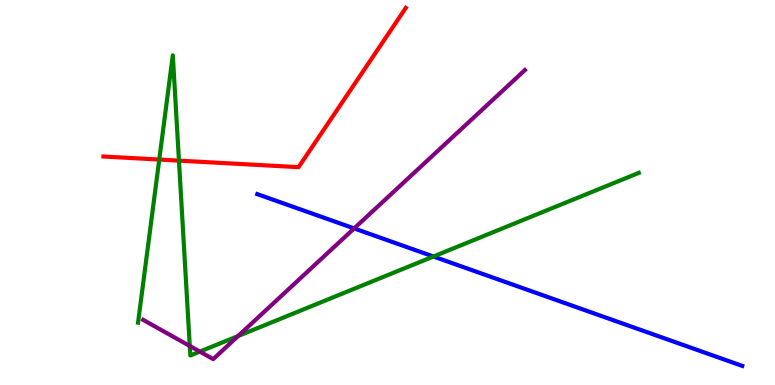[{'lines': ['blue', 'red'], 'intersections': []}, {'lines': ['green', 'red'], 'intersections': [{'x': 2.05, 'y': 5.86}, {'x': 2.31, 'y': 5.83}]}, {'lines': ['purple', 'red'], 'intersections': []}, {'lines': ['blue', 'green'], 'intersections': [{'x': 5.59, 'y': 3.34}]}, {'lines': ['blue', 'purple'], 'intersections': [{'x': 4.57, 'y': 4.07}]}, {'lines': ['green', 'purple'], 'intersections': [{'x': 2.45, 'y': 1.01}, {'x': 2.58, 'y': 0.867}, {'x': 3.07, 'y': 1.27}]}]